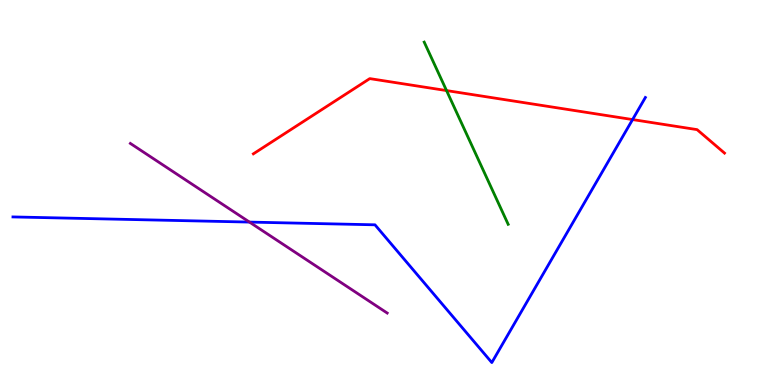[{'lines': ['blue', 'red'], 'intersections': [{'x': 8.16, 'y': 6.89}]}, {'lines': ['green', 'red'], 'intersections': [{'x': 5.76, 'y': 7.65}]}, {'lines': ['purple', 'red'], 'intersections': []}, {'lines': ['blue', 'green'], 'intersections': []}, {'lines': ['blue', 'purple'], 'intersections': [{'x': 3.22, 'y': 4.23}]}, {'lines': ['green', 'purple'], 'intersections': []}]